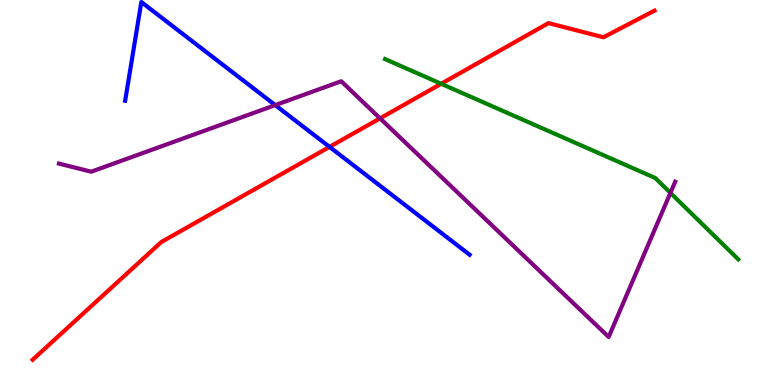[{'lines': ['blue', 'red'], 'intersections': [{'x': 4.25, 'y': 6.18}]}, {'lines': ['green', 'red'], 'intersections': [{'x': 5.69, 'y': 7.82}]}, {'lines': ['purple', 'red'], 'intersections': [{'x': 4.9, 'y': 6.93}]}, {'lines': ['blue', 'green'], 'intersections': []}, {'lines': ['blue', 'purple'], 'intersections': [{'x': 3.55, 'y': 7.27}]}, {'lines': ['green', 'purple'], 'intersections': [{'x': 8.65, 'y': 4.99}]}]